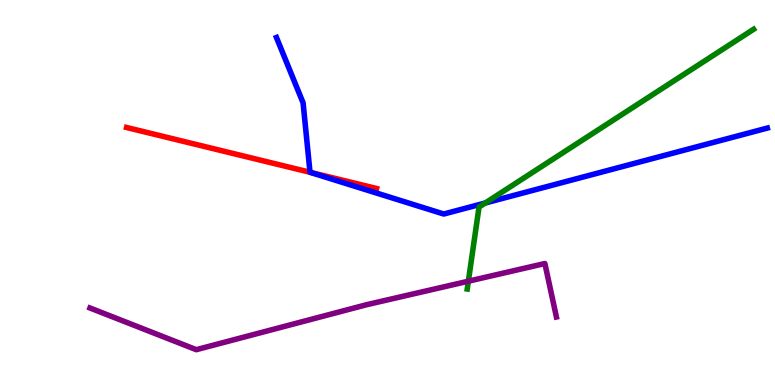[{'lines': ['blue', 'red'], 'intersections': [{'x': 4.0, 'y': 5.53}]}, {'lines': ['green', 'red'], 'intersections': []}, {'lines': ['purple', 'red'], 'intersections': []}, {'lines': ['blue', 'green'], 'intersections': [{'x': 6.26, 'y': 4.73}]}, {'lines': ['blue', 'purple'], 'intersections': []}, {'lines': ['green', 'purple'], 'intersections': [{'x': 6.04, 'y': 2.7}]}]